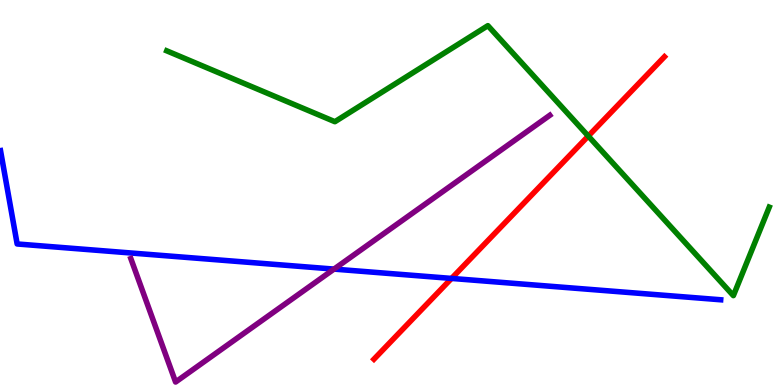[{'lines': ['blue', 'red'], 'intersections': [{'x': 5.83, 'y': 2.77}]}, {'lines': ['green', 'red'], 'intersections': [{'x': 7.59, 'y': 6.47}]}, {'lines': ['purple', 'red'], 'intersections': []}, {'lines': ['blue', 'green'], 'intersections': []}, {'lines': ['blue', 'purple'], 'intersections': [{'x': 4.31, 'y': 3.01}]}, {'lines': ['green', 'purple'], 'intersections': []}]